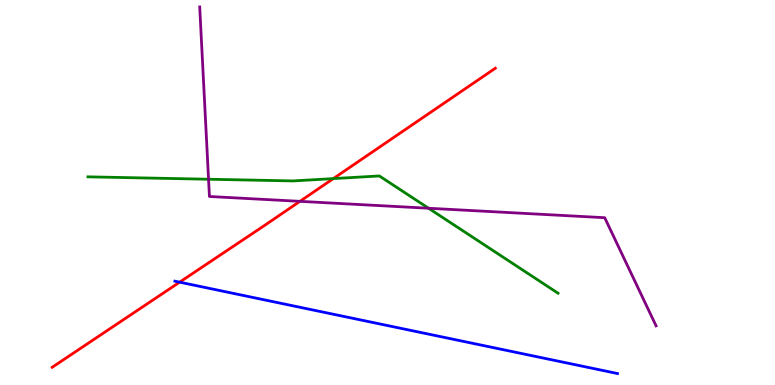[{'lines': ['blue', 'red'], 'intersections': [{'x': 2.32, 'y': 2.67}]}, {'lines': ['green', 'red'], 'intersections': [{'x': 4.3, 'y': 5.36}]}, {'lines': ['purple', 'red'], 'intersections': [{'x': 3.87, 'y': 4.77}]}, {'lines': ['blue', 'green'], 'intersections': []}, {'lines': ['blue', 'purple'], 'intersections': []}, {'lines': ['green', 'purple'], 'intersections': [{'x': 2.69, 'y': 5.34}, {'x': 5.53, 'y': 4.59}]}]